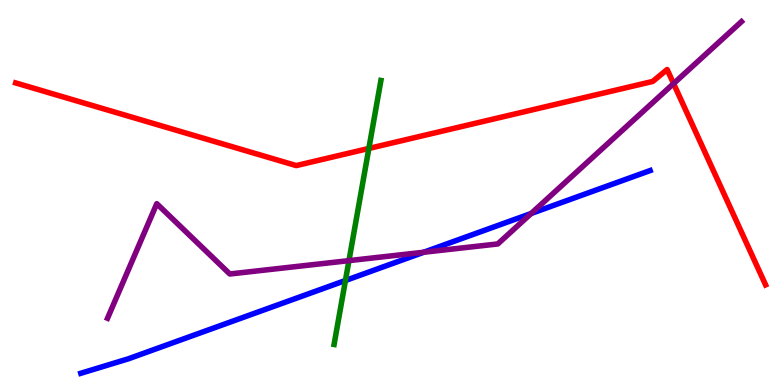[{'lines': ['blue', 'red'], 'intersections': []}, {'lines': ['green', 'red'], 'intersections': [{'x': 4.76, 'y': 6.14}]}, {'lines': ['purple', 'red'], 'intersections': [{'x': 8.69, 'y': 7.83}]}, {'lines': ['blue', 'green'], 'intersections': [{'x': 4.46, 'y': 2.71}]}, {'lines': ['blue', 'purple'], 'intersections': [{'x': 5.47, 'y': 3.45}, {'x': 6.85, 'y': 4.46}]}, {'lines': ['green', 'purple'], 'intersections': [{'x': 4.5, 'y': 3.23}]}]